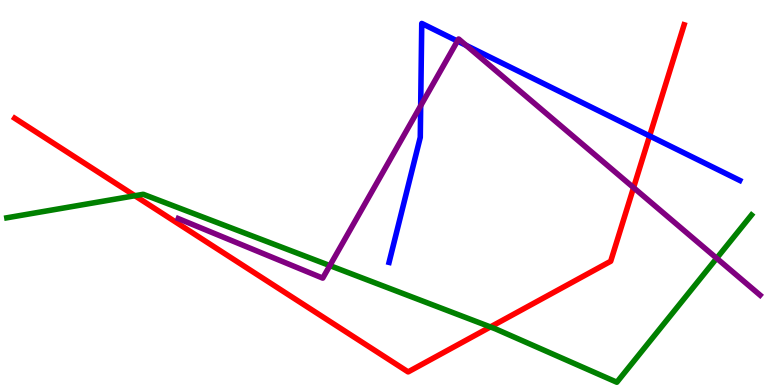[{'lines': ['blue', 'red'], 'intersections': [{'x': 8.38, 'y': 6.47}]}, {'lines': ['green', 'red'], 'intersections': [{'x': 1.74, 'y': 4.92}, {'x': 6.33, 'y': 1.51}]}, {'lines': ['purple', 'red'], 'intersections': [{'x': 8.17, 'y': 5.13}]}, {'lines': ['blue', 'green'], 'intersections': []}, {'lines': ['blue', 'purple'], 'intersections': [{'x': 5.43, 'y': 7.25}, {'x': 5.9, 'y': 8.93}, {'x': 6.01, 'y': 8.82}]}, {'lines': ['green', 'purple'], 'intersections': [{'x': 4.26, 'y': 3.1}, {'x': 9.25, 'y': 3.29}]}]